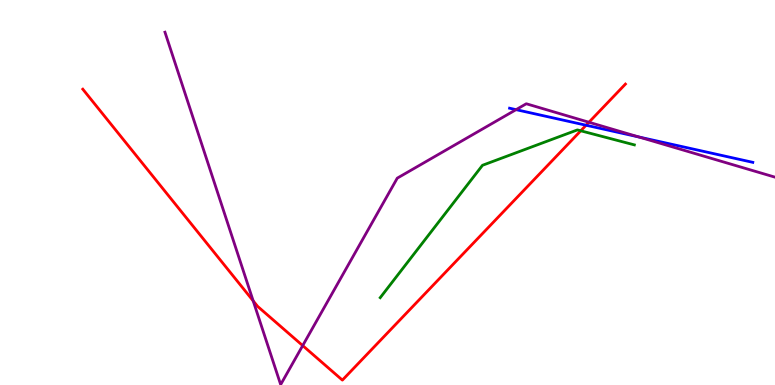[{'lines': ['blue', 'red'], 'intersections': [{'x': 7.56, 'y': 6.75}]}, {'lines': ['green', 'red'], 'intersections': [{'x': 7.49, 'y': 6.6}]}, {'lines': ['purple', 'red'], 'intersections': [{'x': 3.27, 'y': 2.19}, {'x': 3.91, 'y': 1.02}, {'x': 7.6, 'y': 6.82}]}, {'lines': ['blue', 'green'], 'intersections': []}, {'lines': ['blue', 'purple'], 'intersections': [{'x': 6.66, 'y': 7.15}, {'x': 8.24, 'y': 6.44}]}, {'lines': ['green', 'purple'], 'intersections': []}]